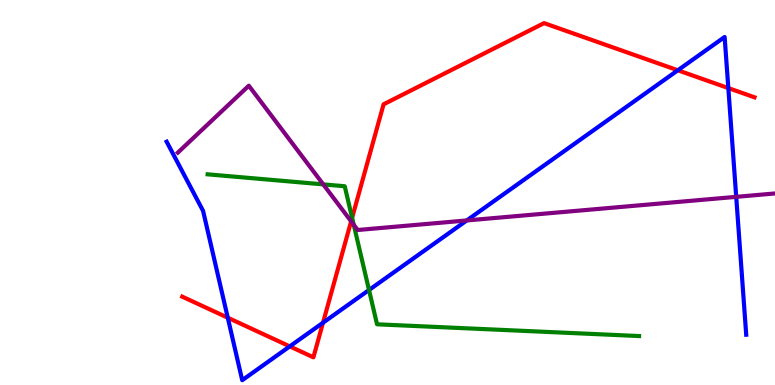[{'lines': ['blue', 'red'], 'intersections': [{'x': 2.94, 'y': 1.75}, {'x': 3.74, 'y': 1.0}, {'x': 4.17, 'y': 1.62}, {'x': 8.75, 'y': 8.17}, {'x': 9.4, 'y': 7.71}]}, {'lines': ['green', 'red'], 'intersections': [{'x': 4.54, 'y': 4.34}]}, {'lines': ['purple', 'red'], 'intersections': [{'x': 4.53, 'y': 4.25}]}, {'lines': ['blue', 'green'], 'intersections': [{'x': 4.76, 'y': 2.47}]}, {'lines': ['blue', 'purple'], 'intersections': [{'x': 6.02, 'y': 4.27}, {'x': 9.5, 'y': 4.89}]}, {'lines': ['green', 'purple'], 'intersections': [{'x': 4.17, 'y': 5.21}, {'x': 4.56, 'y': 4.16}]}]